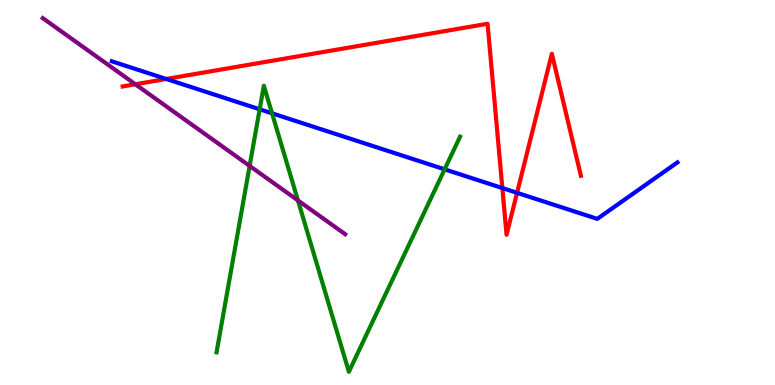[{'lines': ['blue', 'red'], 'intersections': [{'x': 2.14, 'y': 7.95}, {'x': 6.48, 'y': 5.12}, {'x': 6.67, 'y': 4.99}]}, {'lines': ['green', 'red'], 'intersections': []}, {'lines': ['purple', 'red'], 'intersections': [{'x': 1.75, 'y': 7.81}]}, {'lines': ['blue', 'green'], 'intersections': [{'x': 3.35, 'y': 7.16}, {'x': 3.51, 'y': 7.06}, {'x': 5.74, 'y': 5.6}]}, {'lines': ['blue', 'purple'], 'intersections': []}, {'lines': ['green', 'purple'], 'intersections': [{'x': 3.22, 'y': 5.69}, {'x': 3.84, 'y': 4.79}]}]